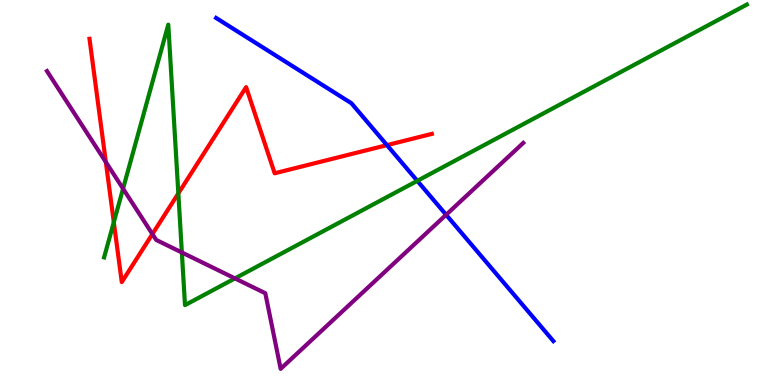[{'lines': ['blue', 'red'], 'intersections': [{'x': 4.99, 'y': 6.23}]}, {'lines': ['green', 'red'], 'intersections': [{'x': 1.47, 'y': 4.23}, {'x': 2.3, 'y': 4.98}]}, {'lines': ['purple', 'red'], 'intersections': [{'x': 1.37, 'y': 5.79}, {'x': 1.97, 'y': 3.92}]}, {'lines': ['blue', 'green'], 'intersections': [{'x': 5.38, 'y': 5.3}]}, {'lines': ['blue', 'purple'], 'intersections': [{'x': 5.76, 'y': 4.42}]}, {'lines': ['green', 'purple'], 'intersections': [{'x': 1.59, 'y': 5.1}, {'x': 2.35, 'y': 3.44}, {'x': 3.03, 'y': 2.77}]}]